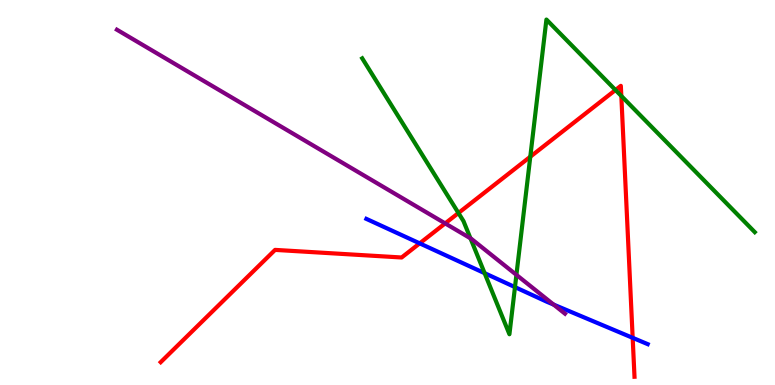[{'lines': ['blue', 'red'], 'intersections': [{'x': 5.42, 'y': 3.68}, {'x': 8.16, 'y': 1.23}]}, {'lines': ['green', 'red'], 'intersections': [{'x': 5.92, 'y': 4.47}, {'x': 6.84, 'y': 5.93}, {'x': 7.94, 'y': 7.66}, {'x': 8.02, 'y': 7.51}]}, {'lines': ['purple', 'red'], 'intersections': [{'x': 5.74, 'y': 4.2}]}, {'lines': ['blue', 'green'], 'intersections': [{'x': 6.25, 'y': 2.9}, {'x': 6.64, 'y': 2.54}]}, {'lines': ['blue', 'purple'], 'intersections': [{'x': 7.14, 'y': 2.09}]}, {'lines': ['green', 'purple'], 'intersections': [{'x': 6.07, 'y': 3.81}, {'x': 6.66, 'y': 2.86}]}]